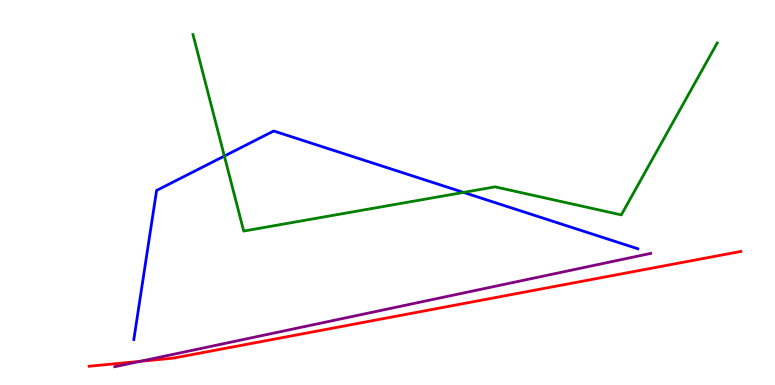[{'lines': ['blue', 'red'], 'intersections': []}, {'lines': ['green', 'red'], 'intersections': []}, {'lines': ['purple', 'red'], 'intersections': [{'x': 1.81, 'y': 0.615}]}, {'lines': ['blue', 'green'], 'intersections': [{'x': 2.89, 'y': 5.95}, {'x': 5.98, 'y': 5.0}]}, {'lines': ['blue', 'purple'], 'intersections': []}, {'lines': ['green', 'purple'], 'intersections': []}]